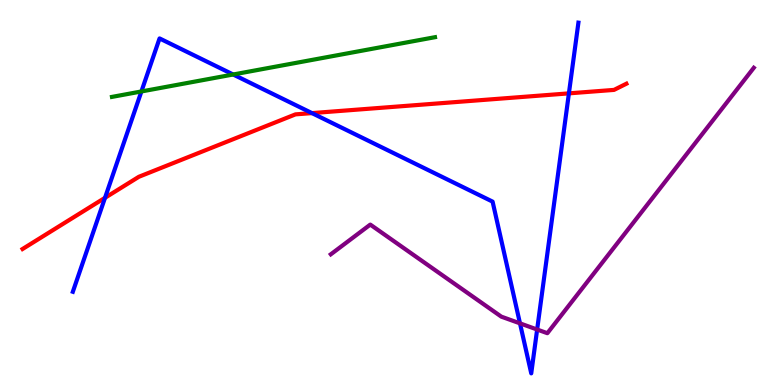[{'lines': ['blue', 'red'], 'intersections': [{'x': 1.35, 'y': 4.86}, {'x': 4.03, 'y': 7.06}, {'x': 7.34, 'y': 7.57}]}, {'lines': ['green', 'red'], 'intersections': []}, {'lines': ['purple', 'red'], 'intersections': []}, {'lines': ['blue', 'green'], 'intersections': [{'x': 1.82, 'y': 7.62}, {'x': 3.01, 'y': 8.06}]}, {'lines': ['blue', 'purple'], 'intersections': [{'x': 6.71, 'y': 1.6}, {'x': 6.93, 'y': 1.44}]}, {'lines': ['green', 'purple'], 'intersections': []}]